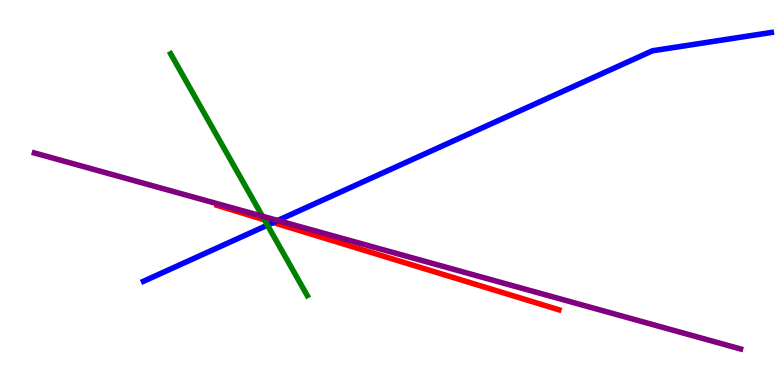[{'lines': ['blue', 'red'], 'intersections': [{'x': 3.53, 'y': 4.22}]}, {'lines': ['green', 'red'], 'intersections': [{'x': 3.41, 'y': 4.29}]}, {'lines': ['purple', 'red'], 'intersections': []}, {'lines': ['blue', 'green'], 'intersections': [{'x': 3.45, 'y': 4.15}]}, {'lines': ['blue', 'purple'], 'intersections': [{'x': 3.58, 'y': 4.27}]}, {'lines': ['green', 'purple'], 'intersections': [{'x': 3.39, 'y': 4.38}]}]